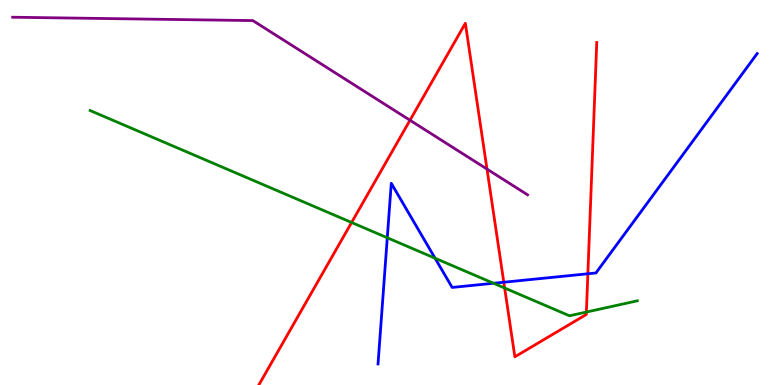[{'lines': ['blue', 'red'], 'intersections': [{'x': 6.5, 'y': 2.67}, {'x': 7.59, 'y': 2.89}]}, {'lines': ['green', 'red'], 'intersections': [{'x': 4.54, 'y': 4.22}, {'x': 6.51, 'y': 2.52}, {'x': 7.57, 'y': 1.89}]}, {'lines': ['purple', 'red'], 'intersections': [{'x': 5.29, 'y': 6.88}, {'x': 6.28, 'y': 5.61}]}, {'lines': ['blue', 'green'], 'intersections': [{'x': 5.0, 'y': 3.82}, {'x': 5.61, 'y': 3.29}, {'x': 6.37, 'y': 2.64}]}, {'lines': ['blue', 'purple'], 'intersections': []}, {'lines': ['green', 'purple'], 'intersections': []}]